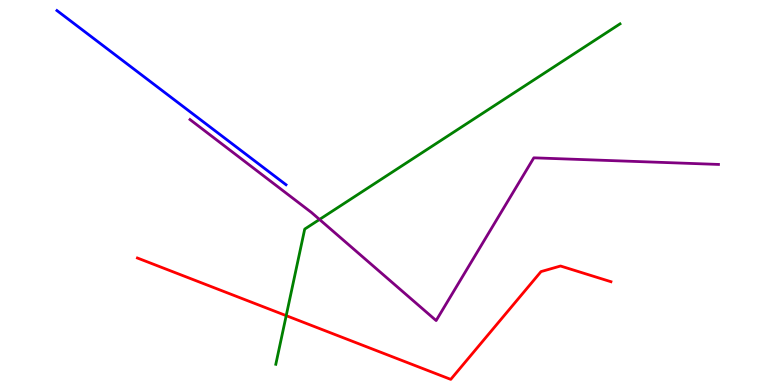[{'lines': ['blue', 'red'], 'intersections': []}, {'lines': ['green', 'red'], 'intersections': [{'x': 3.69, 'y': 1.8}]}, {'lines': ['purple', 'red'], 'intersections': []}, {'lines': ['blue', 'green'], 'intersections': []}, {'lines': ['blue', 'purple'], 'intersections': []}, {'lines': ['green', 'purple'], 'intersections': [{'x': 4.12, 'y': 4.3}]}]